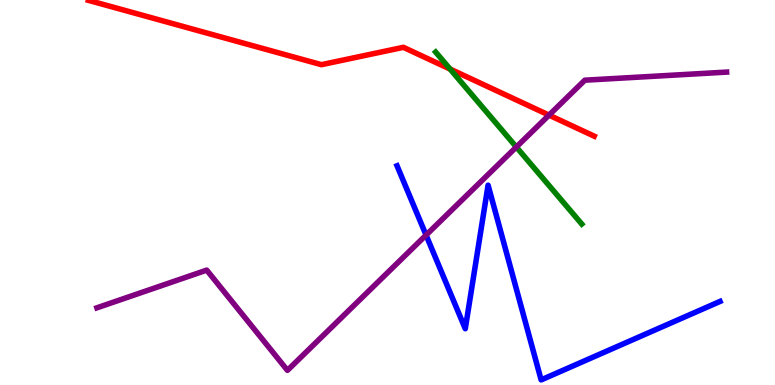[{'lines': ['blue', 'red'], 'intersections': []}, {'lines': ['green', 'red'], 'intersections': [{'x': 5.81, 'y': 8.21}]}, {'lines': ['purple', 'red'], 'intersections': [{'x': 7.08, 'y': 7.01}]}, {'lines': ['blue', 'green'], 'intersections': []}, {'lines': ['blue', 'purple'], 'intersections': [{'x': 5.5, 'y': 3.89}]}, {'lines': ['green', 'purple'], 'intersections': [{'x': 6.66, 'y': 6.18}]}]